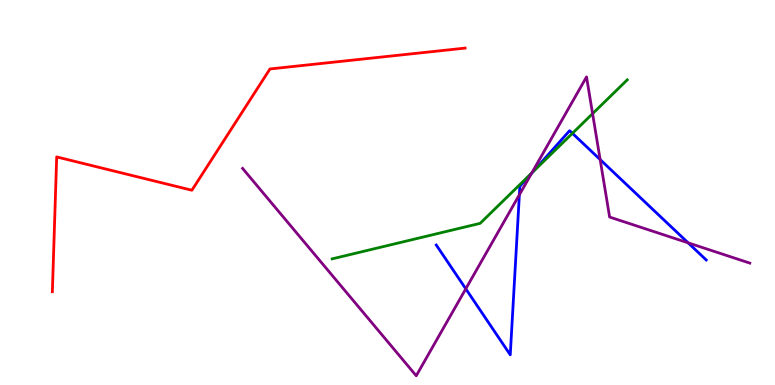[{'lines': ['blue', 'red'], 'intersections': []}, {'lines': ['green', 'red'], 'intersections': []}, {'lines': ['purple', 'red'], 'intersections': []}, {'lines': ['blue', 'green'], 'intersections': [{'x': 6.87, 'y': 5.52}, {'x': 7.39, 'y': 6.54}]}, {'lines': ['blue', 'purple'], 'intersections': [{'x': 6.01, 'y': 2.5}, {'x': 6.7, 'y': 4.94}, {'x': 6.86, 'y': 5.5}, {'x': 7.74, 'y': 5.86}, {'x': 8.88, 'y': 3.69}]}, {'lines': ['green', 'purple'], 'intersections': [{'x': 6.86, 'y': 5.51}, {'x': 7.65, 'y': 7.05}]}]